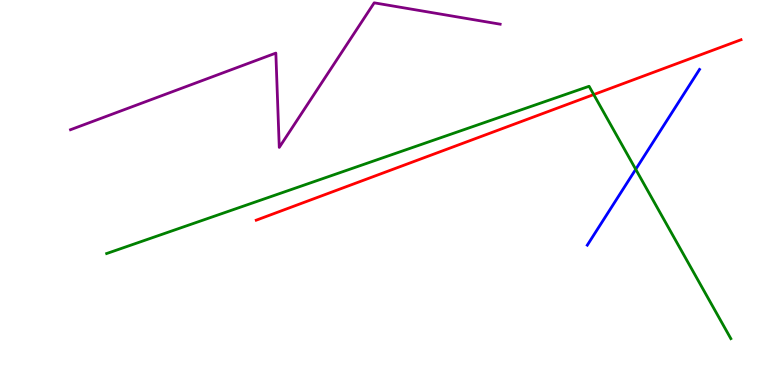[{'lines': ['blue', 'red'], 'intersections': []}, {'lines': ['green', 'red'], 'intersections': [{'x': 7.66, 'y': 7.54}]}, {'lines': ['purple', 'red'], 'intersections': []}, {'lines': ['blue', 'green'], 'intersections': [{'x': 8.2, 'y': 5.6}]}, {'lines': ['blue', 'purple'], 'intersections': []}, {'lines': ['green', 'purple'], 'intersections': []}]